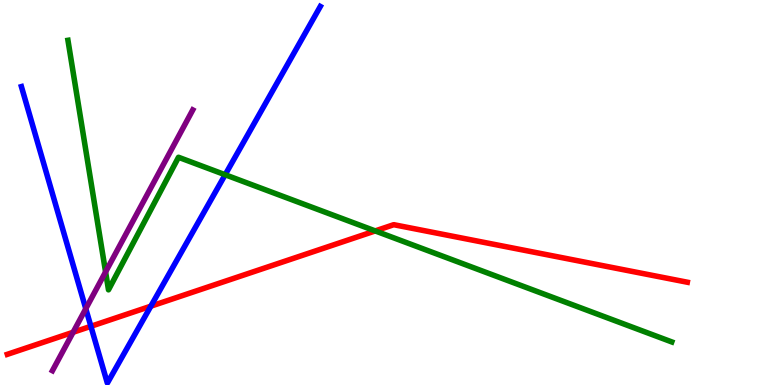[{'lines': ['blue', 'red'], 'intersections': [{'x': 1.17, 'y': 1.52}, {'x': 1.95, 'y': 2.05}]}, {'lines': ['green', 'red'], 'intersections': [{'x': 4.84, 'y': 4.0}]}, {'lines': ['purple', 'red'], 'intersections': [{'x': 0.943, 'y': 1.37}]}, {'lines': ['blue', 'green'], 'intersections': [{'x': 2.91, 'y': 5.46}]}, {'lines': ['blue', 'purple'], 'intersections': [{'x': 1.11, 'y': 1.98}]}, {'lines': ['green', 'purple'], 'intersections': [{'x': 1.36, 'y': 2.94}]}]